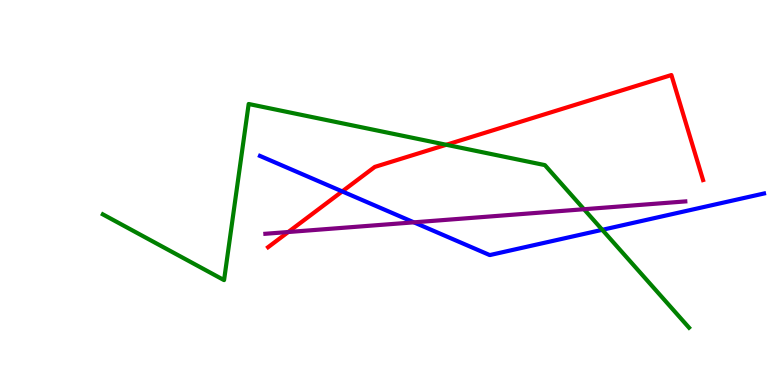[{'lines': ['blue', 'red'], 'intersections': [{'x': 4.42, 'y': 5.03}]}, {'lines': ['green', 'red'], 'intersections': [{'x': 5.76, 'y': 6.24}]}, {'lines': ['purple', 'red'], 'intersections': [{'x': 3.72, 'y': 3.97}]}, {'lines': ['blue', 'green'], 'intersections': [{'x': 7.77, 'y': 4.03}]}, {'lines': ['blue', 'purple'], 'intersections': [{'x': 5.34, 'y': 4.23}]}, {'lines': ['green', 'purple'], 'intersections': [{'x': 7.54, 'y': 4.57}]}]